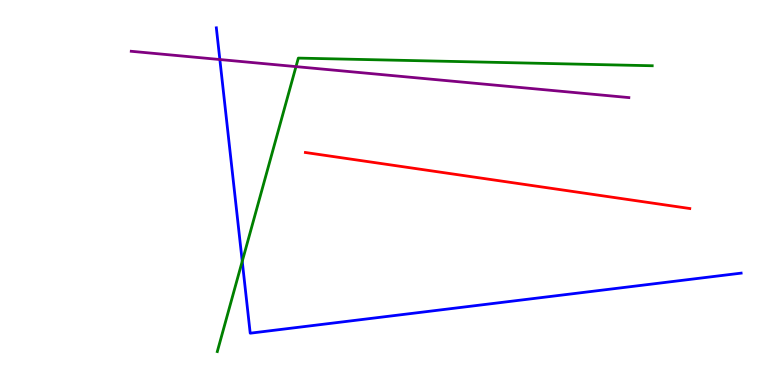[{'lines': ['blue', 'red'], 'intersections': []}, {'lines': ['green', 'red'], 'intersections': []}, {'lines': ['purple', 'red'], 'intersections': []}, {'lines': ['blue', 'green'], 'intersections': [{'x': 3.13, 'y': 3.21}]}, {'lines': ['blue', 'purple'], 'intersections': [{'x': 2.84, 'y': 8.45}]}, {'lines': ['green', 'purple'], 'intersections': [{'x': 3.82, 'y': 8.27}]}]